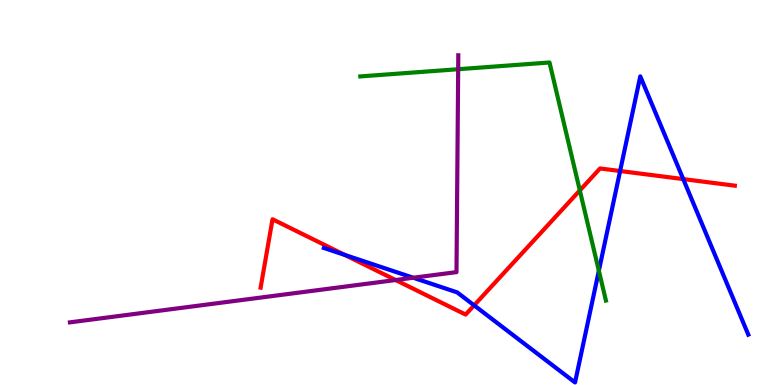[{'lines': ['blue', 'red'], 'intersections': [{'x': 4.45, 'y': 3.38}, {'x': 6.12, 'y': 2.07}, {'x': 8.0, 'y': 5.56}, {'x': 8.82, 'y': 5.35}]}, {'lines': ['green', 'red'], 'intersections': [{'x': 7.48, 'y': 5.05}]}, {'lines': ['purple', 'red'], 'intersections': [{'x': 5.11, 'y': 2.73}]}, {'lines': ['blue', 'green'], 'intersections': [{'x': 7.73, 'y': 2.97}]}, {'lines': ['blue', 'purple'], 'intersections': [{'x': 5.33, 'y': 2.79}]}, {'lines': ['green', 'purple'], 'intersections': [{'x': 5.91, 'y': 8.2}]}]